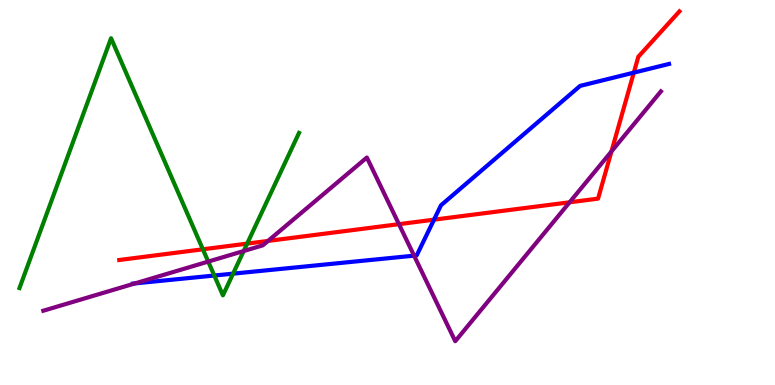[{'lines': ['blue', 'red'], 'intersections': [{'x': 5.6, 'y': 4.29}, {'x': 8.18, 'y': 8.11}]}, {'lines': ['green', 'red'], 'intersections': [{'x': 2.62, 'y': 3.52}, {'x': 3.19, 'y': 3.67}]}, {'lines': ['purple', 'red'], 'intersections': [{'x': 3.46, 'y': 3.74}, {'x': 5.15, 'y': 4.18}, {'x': 7.35, 'y': 4.75}, {'x': 7.89, 'y': 6.07}]}, {'lines': ['blue', 'green'], 'intersections': [{'x': 2.77, 'y': 2.84}, {'x': 3.01, 'y': 2.89}]}, {'lines': ['blue', 'purple'], 'intersections': [{'x': 1.74, 'y': 2.64}, {'x': 5.34, 'y': 3.36}]}, {'lines': ['green', 'purple'], 'intersections': [{'x': 2.69, 'y': 3.21}, {'x': 3.14, 'y': 3.48}]}]